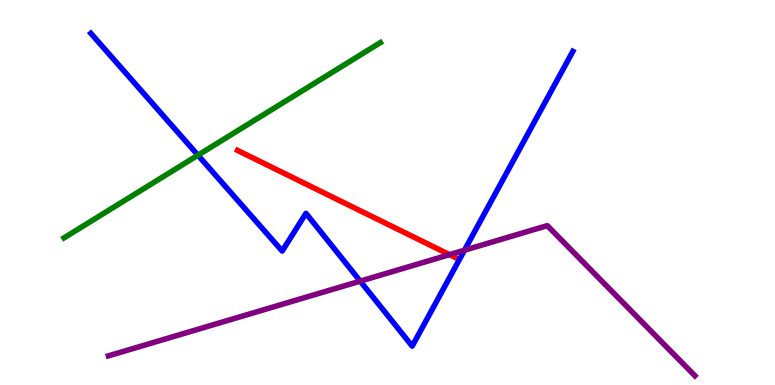[{'lines': ['blue', 'red'], 'intersections': []}, {'lines': ['green', 'red'], 'intersections': []}, {'lines': ['purple', 'red'], 'intersections': [{'x': 5.8, 'y': 3.39}]}, {'lines': ['blue', 'green'], 'intersections': [{'x': 2.55, 'y': 5.97}]}, {'lines': ['blue', 'purple'], 'intersections': [{'x': 4.65, 'y': 2.7}, {'x': 5.99, 'y': 3.5}]}, {'lines': ['green', 'purple'], 'intersections': []}]